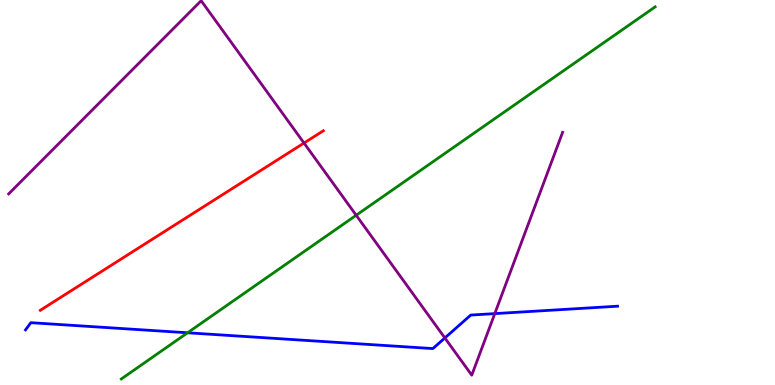[{'lines': ['blue', 'red'], 'intersections': []}, {'lines': ['green', 'red'], 'intersections': []}, {'lines': ['purple', 'red'], 'intersections': [{'x': 3.92, 'y': 6.28}]}, {'lines': ['blue', 'green'], 'intersections': [{'x': 2.42, 'y': 1.36}]}, {'lines': ['blue', 'purple'], 'intersections': [{'x': 5.74, 'y': 1.22}, {'x': 6.38, 'y': 1.85}]}, {'lines': ['green', 'purple'], 'intersections': [{'x': 4.6, 'y': 4.41}]}]